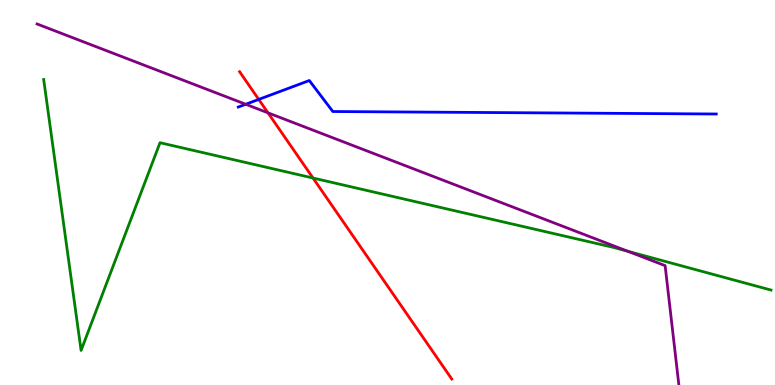[{'lines': ['blue', 'red'], 'intersections': [{'x': 3.34, 'y': 7.42}]}, {'lines': ['green', 'red'], 'intersections': [{'x': 4.04, 'y': 5.38}]}, {'lines': ['purple', 'red'], 'intersections': [{'x': 3.46, 'y': 7.07}]}, {'lines': ['blue', 'green'], 'intersections': []}, {'lines': ['blue', 'purple'], 'intersections': [{'x': 3.17, 'y': 7.29}]}, {'lines': ['green', 'purple'], 'intersections': [{'x': 8.1, 'y': 3.47}]}]